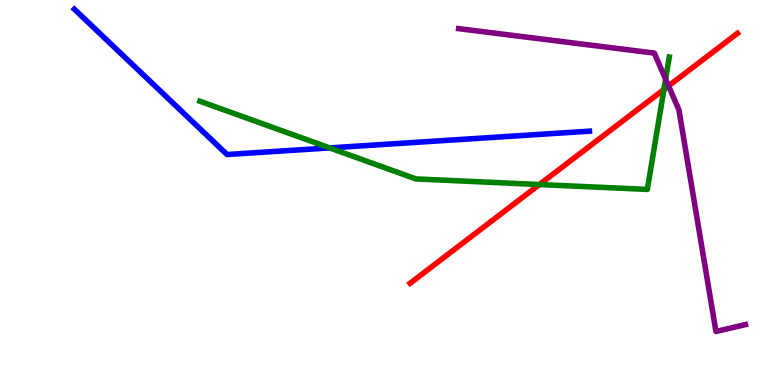[{'lines': ['blue', 'red'], 'intersections': []}, {'lines': ['green', 'red'], 'intersections': [{'x': 6.96, 'y': 5.21}, {'x': 8.57, 'y': 7.68}]}, {'lines': ['purple', 'red'], 'intersections': [{'x': 8.63, 'y': 7.77}]}, {'lines': ['blue', 'green'], 'intersections': [{'x': 4.25, 'y': 6.16}]}, {'lines': ['blue', 'purple'], 'intersections': []}, {'lines': ['green', 'purple'], 'intersections': [{'x': 8.59, 'y': 7.94}]}]